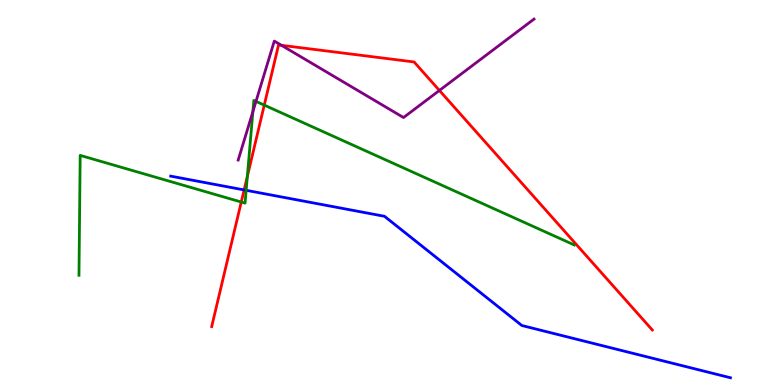[{'lines': ['blue', 'red'], 'intersections': [{'x': 3.15, 'y': 5.07}]}, {'lines': ['green', 'red'], 'intersections': [{'x': 3.11, 'y': 4.75}, {'x': 3.19, 'y': 5.42}, {'x': 3.41, 'y': 7.27}]}, {'lines': ['purple', 'red'], 'intersections': [{'x': 3.63, 'y': 8.82}, {'x': 5.67, 'y': 7.65}]}, {'lines': ['blue', 'green'], 'intersections': [{'x': 3.18, 'y': 5.06}]}, {'lines': ['blue', 'purple'], 'intersections': []}, {'lines': ['green', 'purple'], 'intersections': [{'x': 3.26, 'y': 7.1}, {'x': 3.3, 'y': 7.37}]}]